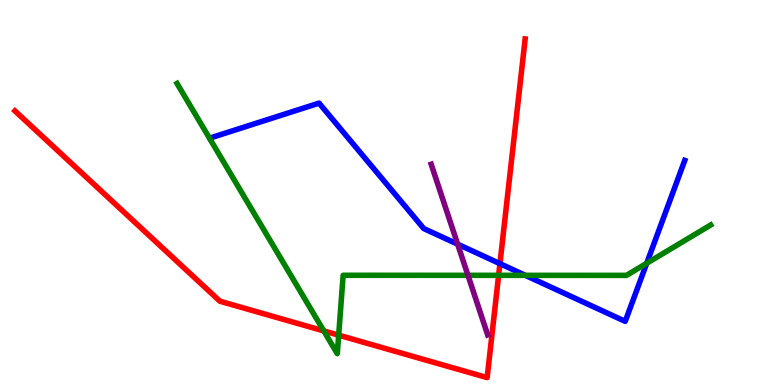[{'lines': ['blue', 'red'], 'intersections': [{'x': 6.45, 'y': 3.15}]}, {'lines': ['green', 'red'], 'intersections': [{'x': 4.18, 'y': 1.4}, {'x': 4.37, 'y': 1.29}, {'x': 6.43, 'y': 2.85}]}, {'lines': ['purple', 'red'], 'intersections': []}, {'lines': ['blue', 'green'], 'intersections': [{'x': 6.78, 'y': 2.85}, {'x': 8.34, 'y': 3.16}]}, {'lines': ['blue', 'purple'], 'intersections': [{'x': 5.91, 'y': 3.66}]}, {'lines': ['green', 'purple'], 'intersections': [{'x': 6.04, 'y': 2.85}]}]